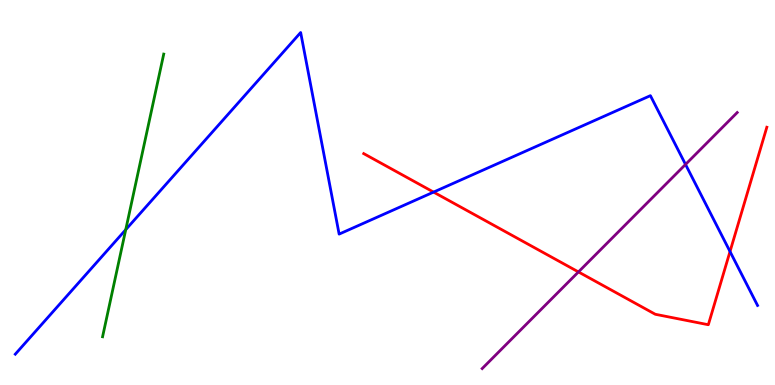[{'lines': ['blue', 'red'], 'intersections': [{'x': 5.59, 'y': 5.01}, {'x': 9.42, 'y': 3.47}]}, {'lines': ['green', 'red'], 'intersections': []}, {'lines': ['purple', 'red'], 'intersections': [{'x': 7.46, 'y': 2.94}]}, {'lines': ['blue', 'green'], 'intersections': [{'x': 1.62, 'y': 4.03}]}, {'lines': ['blue', 'purple'], 'intersections': [{'x': 8.85, 'y': 5.73}]}, {'lines': ['green', 'purple'], 'intersections': []}]